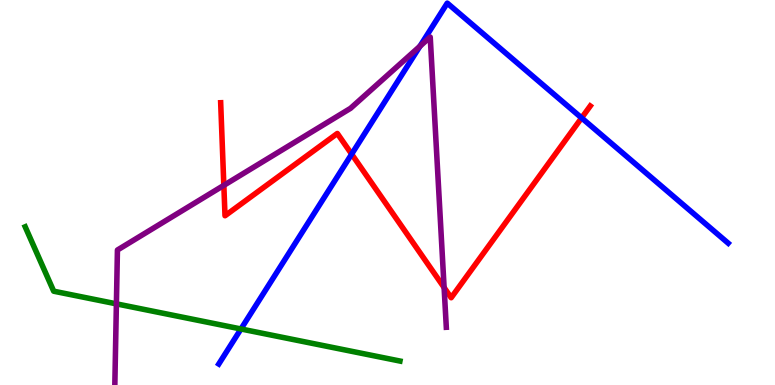[{'lines': ['blue', 'red'], 'intersections': [{'x': 4.54, 'y': 6.0}, {'x': 7.5, 'y': 6.94}]}, {'lines': ['green', 'red'], 'intersections': []}, {'lines': ['purple', 'red'], 'intersections': [{'x': 2.89, 'y': 5.19}, {'x': 5.73, 'y': 2.53}]}, {'lines': ['blue', 'green'], 'intersections': [{'x': 3.11, 'y': 1.46}]}, {'lines': ['blue', 'purple'], 'intersections': [{'x': 5.42, 'y': 8.8}]}, {'lines': ['green', 'purple'], 'intersections': [{'x': 1.5, 'y': 2.11}]}]